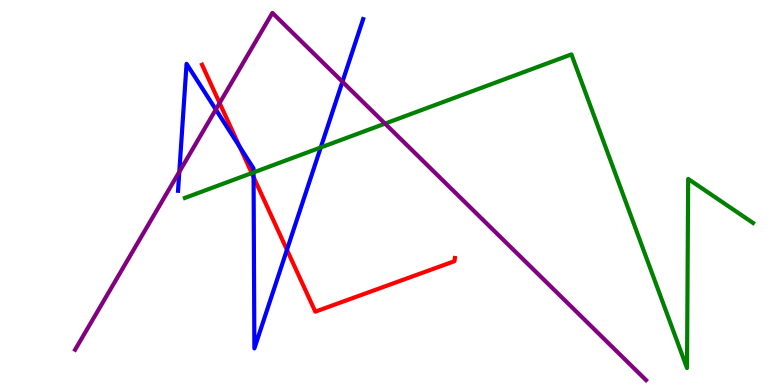[{'lines': ['blue', 'red'], 'intersections': [{'x': 3.09, 'y': 6.19}, {'x': 3.27, 'y': 5.4}, {'x': 3.7, 'y': 3.51}]}, {'lines': ['green', 'red'], 'intersections': [{'x': 3.25, 'y': 5.5}]}, {'lines': ['purple', 'red'], 'intersections': [{'x': 2.83, 'y': 7.32}]}, {'lines': ['blue', 'green'], 'intersections': [{'x': 3.27, 'y': 5.52}, {'x': 4.14, 'y': 6.17}]}, {'lines': ['blue', 'purple'], 'intersections': [{'x': 2.31, 'y': 5.54}, {'x': 2.78, 'y': 7.16}, {'x': 4.42, 'y': 7.88}]}, {'lines': ['green', 'purple'], 'intersections': [{'x': 4.97, 'y': 6.79}]}]